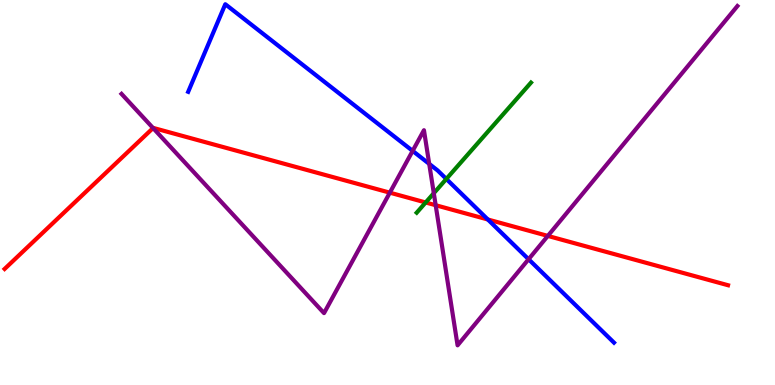[{'lines': ['blue', 'red'], 'intersections': [{'x': 6.3, 'y': 4.3}]}, {'lines': ['green', 'red'], 'intersections': [{'x': 5.49, 'y': 4.74}]}, {'lines': ['purple', 'red'], 'intersections': [{'x': 1.98, 'y': 6.67}, {'x': 5.03, 'y': 5.0}, {'x': 5.62, 'y': 4.67}, {'x': 7.07, 'y': 3.87}]}, {'lines': ['blue', 'green'], 'intersections': [{'x': 5.76, 'y': 5.35}]}, {'lines': ['blue', 'purple'], 'intersections': [{'x': 5.32, 'y': 6.08}, {'x': 5.54, 'y': 5.74}, {'x': 6.82, 'y': 3.27}]}, {'lines': ['green', 'purple'], 'intersections': [{'x': 5.6, 'y': 4.98}]}]